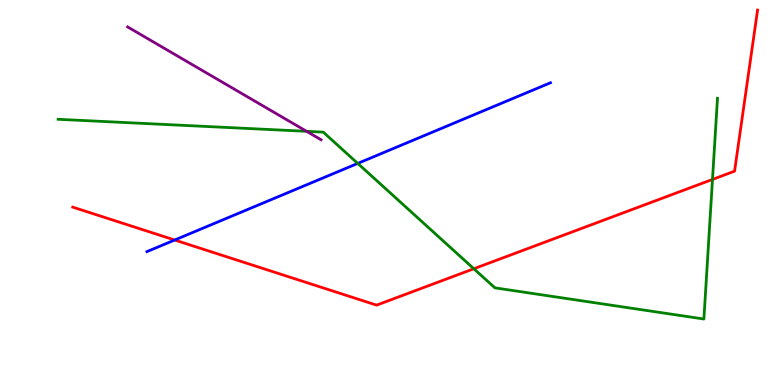[{'lines': ['blue', 'red'], 'intersections': [{'x': 2.25, 'y': 3.77}]}, {'lines': ['green', 'red'], 'intersections': [{'x': 6.11, 'y': 3.02}, {'x': 9.19, 'y': 5.34}]}, {'lines': ['purple', 'red'], 'intersections': []}, {'lines': ['blue', 'green'], 'intersections': [{'x': 4.62, 'y': 5.76}]}, {'lines': ['blue', 'purple'], 'intersections': []}, {'lines': ['green', 'purple'], 'intersections': [{'x': 3.96, 'y': 6.59}]}]